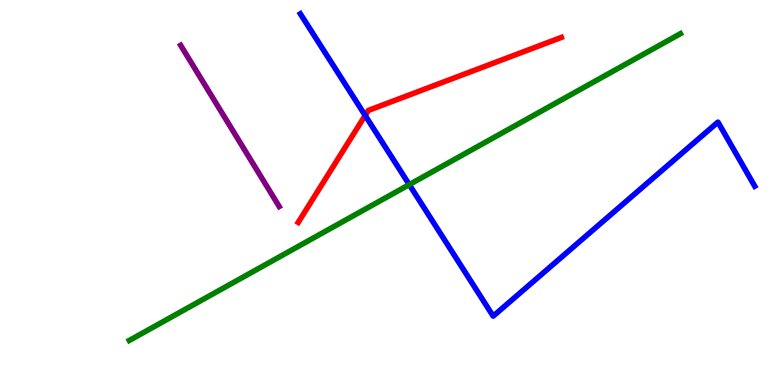[{'lines': ['blue', 'red'], 'intersections': [{'x': 4.71, 'y': 7.0}]}, {'lines': ['green', 'red'], 'intersections': []}, {'lines': ['purple', 'red'], 'intersections': []}, {'lines': ['blue', 'green'], 'intersections': [{'x': 5.28, 'y': 5.2}]}, {'lines': ['blue', 'purple'], 'intersections': []}, {'lines': ['green', 'purple'], 'intersections': []}]